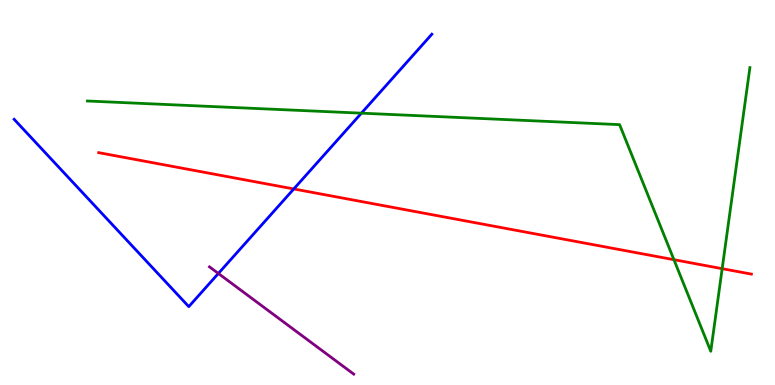[{'lines': ['blue', 'red'], 'intersections': [{'x': 3.79, 'y': 5.09}]}, {'lines': ['green', 'red'], 'intersections': [{'x': 8.7, 'y': 3.25}, {'x': 9.32, 'y': 3.02}]}, {'lines': ['purple', 'red'], 'intersections': []}, {'lines': ['blue', 'green'], 'intersections': [{'x': 4.66, 'y': 7.06}]}, {'lines': ['blue', 'purple'], 'intersections': [{'x': 2.82, 'y': 2.9}]}, {'lines': ['green', 'purple'], 'intersections': []}]